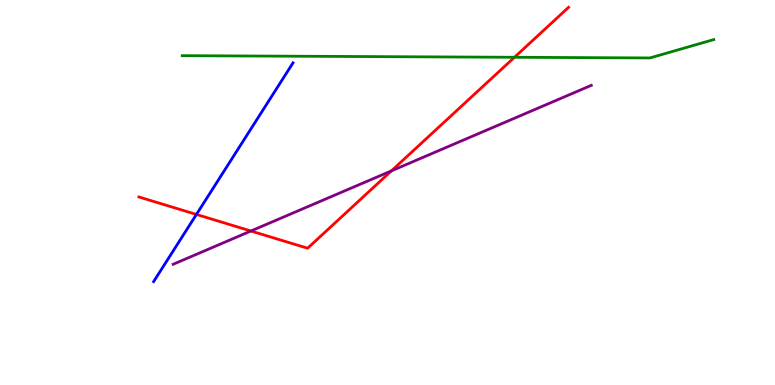[{'lines': ['blue', 'red'], 'intersections': [{'x': 2.53, 'y': 4.43}]}, {'lines': ['green', 'red'], 'intersections': [{'x': 6.64, 'y': 8.51}]}, {'lines': ['purple', 'red'], 'intersections': [{'x': 3.24, 'y': 4.0}, {'x': 5.05, 'y': 5.56}]}, {'lines': ['blue', 'green'], 'intersections': []}, {'lines': ['blue', 'purple'], 'intersections': []}, {'lines': ['green', 'purple'], 'intersections': []}]